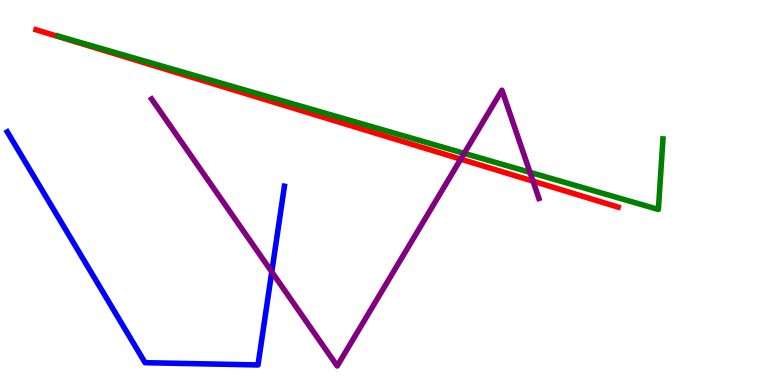[{'lines': ['blue', 'red'], 'intersections': []}, {'lines': ['green', 'red'], 'intersections': []}, {'lines': ['purple', 'red'], 'intersections': [{'x': 5.95, 'y': 5.87}, {'x': 6.88, 'y': 5.29}]}, {'lines': ['blue', 'green'], 'intersections': []}, {'lines': ['blue', 'purple'], 'intersections': [{'x': 3.51, 'y': 2.94}]}, {'lines': ['green', 'purple'], 'intersections': [{'x': 5.99, 'y': 6.02}, {'x': 6.84, 'y': 5.52}]}]